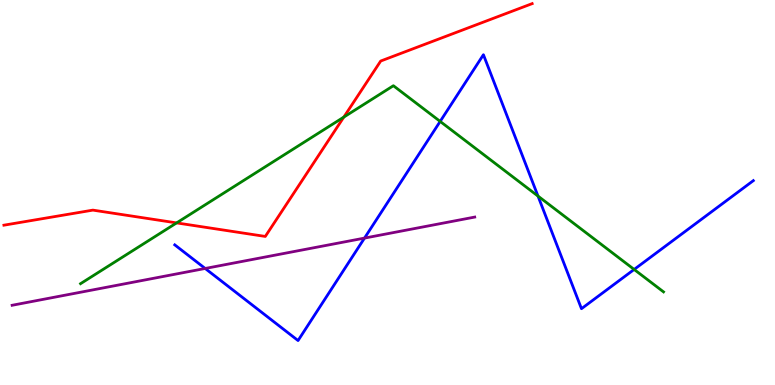[{'lines': ['blue', 'red'], 'intersections': []}, {'lines': ['green', 'red'], 'intersections': [{'x': 2.28, 'y': 4.21}, {'x': 4.44, 'y': 6.96}]}, {'lines': ['purple', 'red'], 'intersections': []}, {'lines': ['blue', 'green'], 'intersections': [{'x': 5.68, 'y': 6.85}, {'x': 6.94, 'y': 4.91}, {'x': 8.18, 'y': 3.0}]}, {'lines': ['blue', 'purple'], 'intersections': [{'x': 2.65, 'y': 3.03}, {'x': 4.7, 'y': 3.82}]}, {'lines': ['green', 'purple'], 'intersections': []}]